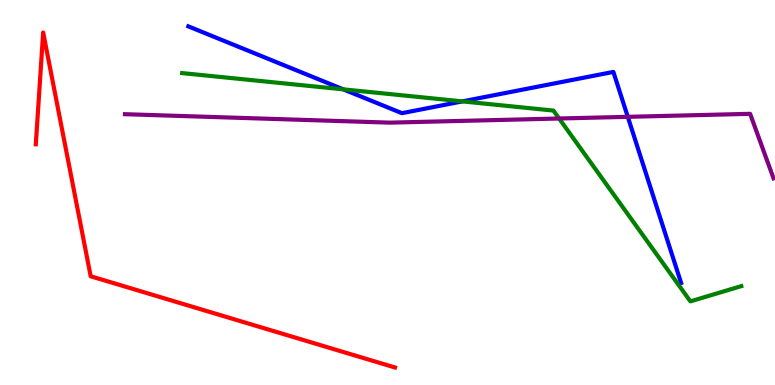[{'lines': ['blue', 'red'], 'intersections': []}, {'lines': ['green', 'red'], 'intersections': []}, {'lines': ['purple', 'red'], 'intersections': []}, {'lines': ['blue', 'green'], 'intersections': [{'x': 4.43, 'y': 7.68}, {'x': 5.97, 'y': 7.37}]}, {'lines': ['blue', 'purple'], 'intersections': [{'x': 8.1, 'y': 6.97}]}, {'lines': ['green', 'purple'], 'intersections': [{'x': 7.21, 'y': 6.92}]}]